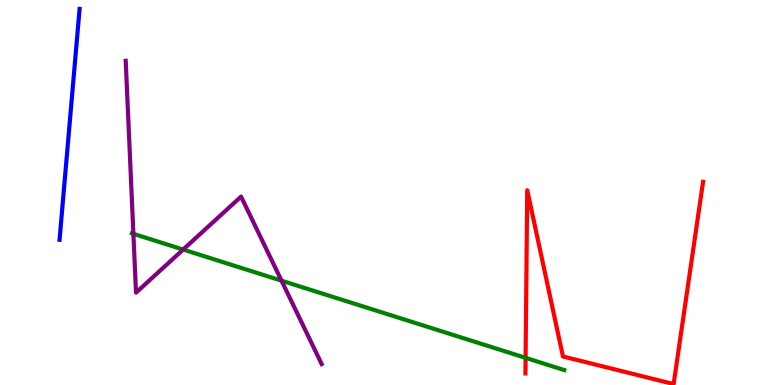[{'lines': ['blue', 'red'], 'intersections': []}, {'lines': ['green', 'red'], 'intersections': [{'x': 6.78, 'y': 0.705}]}, {'lines': ['purple', 'red'], 'intersections': []}, {'lines': ['blue', 'green'], 'intersections': []}, {'lines': ['blue', 'purple'], 'intersections': []}, {'lines': ['green', 'purple'], 'intersections': [{'x': 1.72, 'y': 3.93}, {'x': 2.36, 'y': 3.52}, {'x': 3.63, 'y': 2.71}]}]